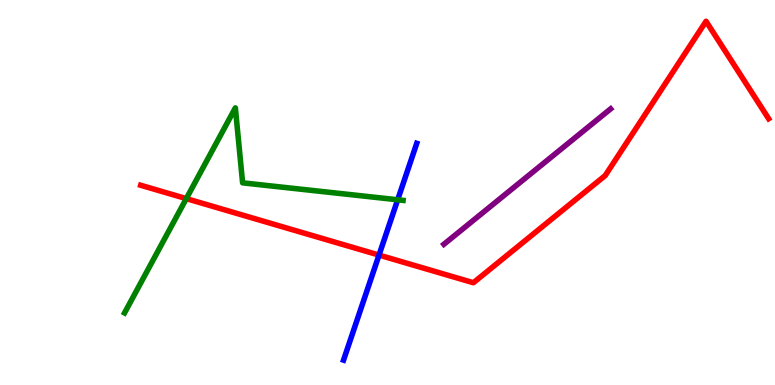[{'lines': ['blue', 'red'], 'intersections': [{'x': 4.89, 'y': 3.37}]}, {'lines': ['green', 'red'], 'intersections': [{'x': 2.4, 'y': 4.84}]}, {'lines': ['purple', 'red'], 'intersections': []}, {'lines': ['blue', 'green'], 'intersections': [{'x': 5.13, 'y': 4.81}]}, {'lines': ['blue', 'purple'], 'intersections': []}, {'lines': ['green', 'purple'], 'intersections': []}]